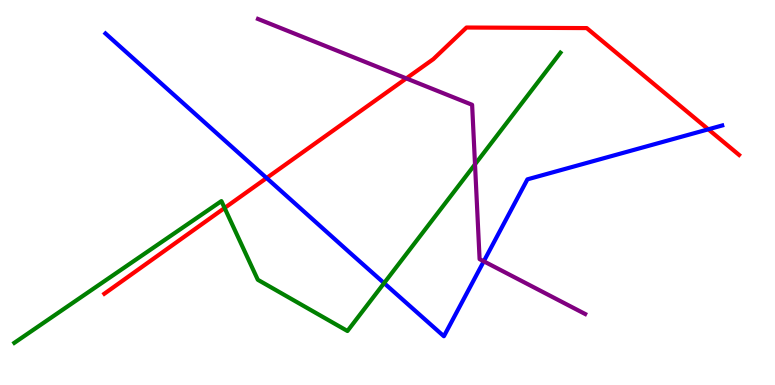[{'lines': ['blue', 'red'], 'intersections': [{'x': 3.44, 'y': 5.38}, {'x': 9.14, 'y': 6.64}]}, {'lines': ['green', 'red'], 'intersections': [{'x': 2.9, 'y': 4.6}]}, {'lines': ['purple', 'red'], 'intersections': [{'x': 5.24, 'y': 7.96}]}, {'lines': ['blue', 'green'], 'intersections': [{'x': 4.96, 'y': 2.65}]}, {'lines': ['blue', 'purple'], 'intersections': [{'x': 6.24, 'y': 3.21}]}, {'lines': ['green', 'purple'], 'intersections': [{'x': 6.13, 'y': 5.73}]}]